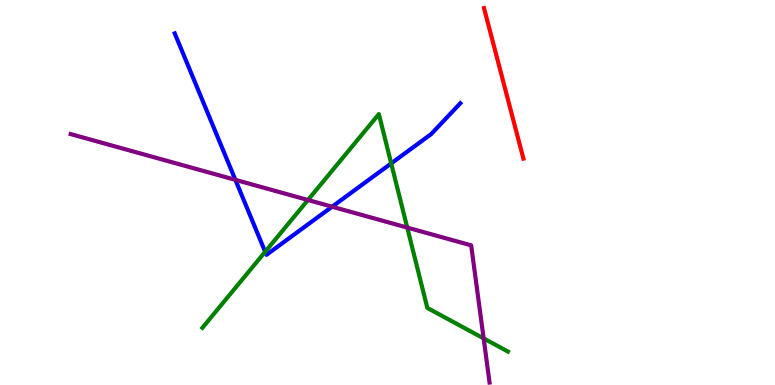[{'lines': ['blue', 'red'], 'intersections': []}, {'lines': ['green', 'red'], 'intersections': []}, {'lines': ['purple', 'red'], 'intersections': []}, {'lines': ['blue', 'green'], 'intersections': [{'x': 3.42, 'y': 3.46}, {'x': 5.05, 'y': 5.76}]}, {'lines': ['blue', 'purple'], 'intersections': [{'x': 3.04, 'y': 5.33}, {'x': 4.29, 'y': 4.63}]}, {'lines': ['green', 'purple'], 'intersections': [{'x': 3.97, 'y': 4.81}, {'x': 5.25, 'y': 4.09}, {'x': 6.24, 'y': 1.21}]}]